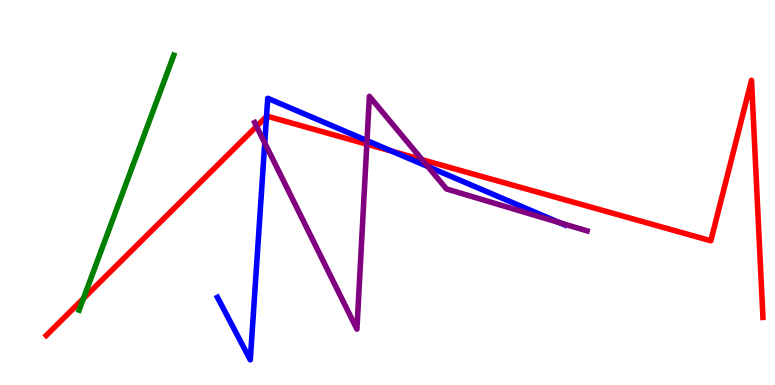[{'lines': ['blue', 'red'], 'intersections': [{'x': 3.44, 'y': 6.97}, {'x': 5.06, 'y': 6.07}]}, {'lines': ['green', 'red'], 'intersections': [{'x': 1.08, 'y': 2.25}]}, {'lines': ['purple', 'red'], 'intersections': [{'x': 3.31, 'y': 6.72}, {'x': 4.73, 'y': 6.26}, {'x': 5.45, 'y': 5.85}]}, {'lines': ['blue', 'green'], 'intersections': []}, {'lines': ['blue', 'purple'], 'intersections': [{'x': 3.42, 'y': 6.29}, {'x': 4.74, 'y': 6.35}, {'x': 5.52, 'y': 5.67}, {'x': 7.22, 'y': 4.22}]}, {'lines': ['green', 'purple'], 'intersections': []}]